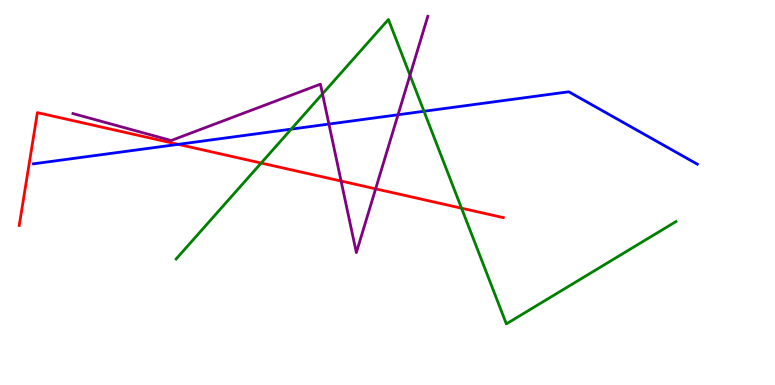[{'lines': ['blue', 'red'], 'intersections': [{'x': 2.3, 'y': 6.25}]}, {'lines': ['green', 'red'], 'intersections': [{'x': 3.37, 'y': 5.77}, {'x': 5.96, 'y': 4.59}]}, {'lines': ['purple', 'red'], 'intersections': [{'x': 4.4, 'y': 5.3}, {'x': 4.85, 'y': 5.1}]}, {'lines': ['blue', 'green'], 'intersections': [{'x': 3.76, 'y': 6.65}, {'x': 5.47, 'y': 7.11}]}, {'lines': ['blue', 'purple'], 'intersections': [{'x': 4.24, 'y': 6.78}, {'x': 5.14, 'y': 7.02}]}, {'lines': ['green', 'purple'], 'intersections': [{'x': 4.16, 'y': 7.56}, {'x': 5.29, 'y': 8.05}]}]